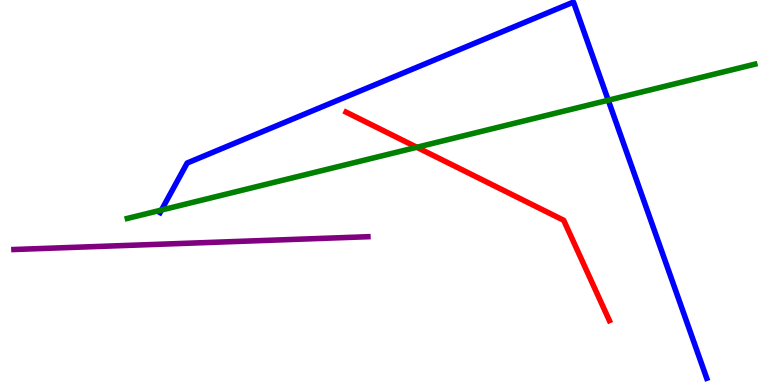[{'lines': ['blue', 'red'], 'intersections': []}, {'lines': ['green', 'red'], 'intersections': [{'x': 5.38, 'y': 6.17}]}, {'lines': ['purple', 'red'], 'intersections': []}, {'lines': ['blue', 'green'], 'intersections': [{'x': 2.08, 'y': 4.54}, {'x': 7.85, 'y': 7.4}]}, {'lines': ['blue', 'purple'], 'intersections': []}, {'lines': ['green', 'purple'], 'intersections': []}]